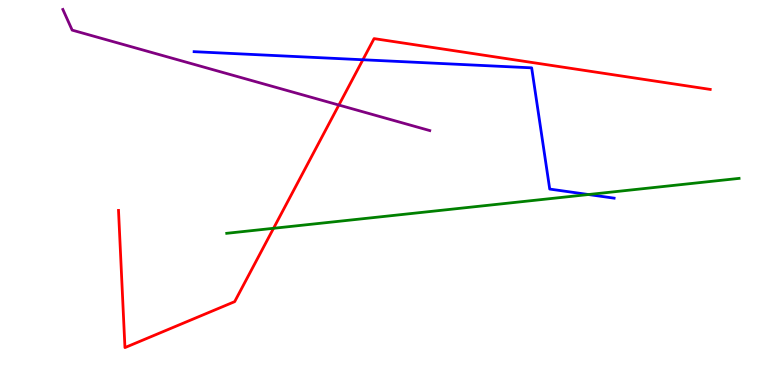[{'lines': ['blue', 'red'], 'intersections': [{'x': 4.68, 'y': 8.45}]}, {'lines': ['green', 'red'], 'intersections': [{'x': 3.53, 'y': 4.07}]}, {'lines': ['purple', 'red'], 'intersections': [{'x': 4.37, 'y': 7.27}]}, {'lines': ['blue', 'green'], 'intersections': [{'x': 7.59, 'y': 4.95}]}, {'lines': ['blue', 'purple'], 'intersections': []}, {'lines': ['green', 'purple'], 'intersections': []}]